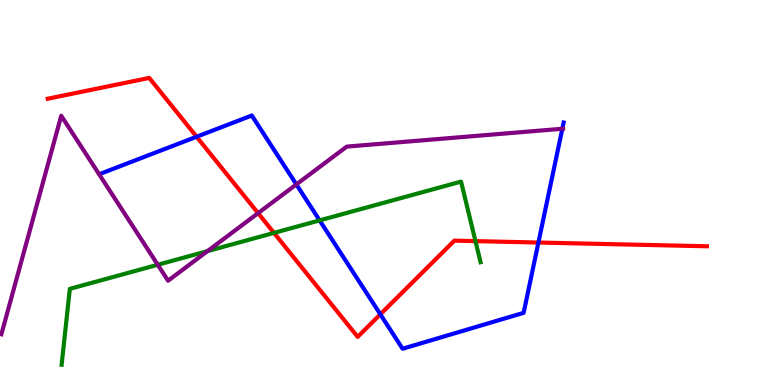[{'lines': ['blue', 'red'], 'intersections': [{'x': 2.54, 'y': 6.45}, {'x': 4.91, 'y': 1.84}, {'x': 6.95, 'y': 3.7}]}, {'lines': ['green', 'red'], 'intersections': [{'x': 3.54, 'y': 3.95}, {'x': 6.13, 'y': 3.74}]}, {'lines': ['purple', 'red'], 'intersections': [{'x': 3.33, 'y': 4.46}]}, {'lines': ['blue', 'green'], 'intersections': [{'x': 4.12, 'y': 4.28}]}, {'lines': ['blue', 'purple'], 'intersections': [{'x': 3.82, 'y': 5.21}, {'x': 7.26, 'y': 6.66}]}, {'lines': ['green', 'purple'], 'intersections': [{'x': 2.04, 'y': 3.12}, {'x': 2.68, 'y': 3.48}]}]